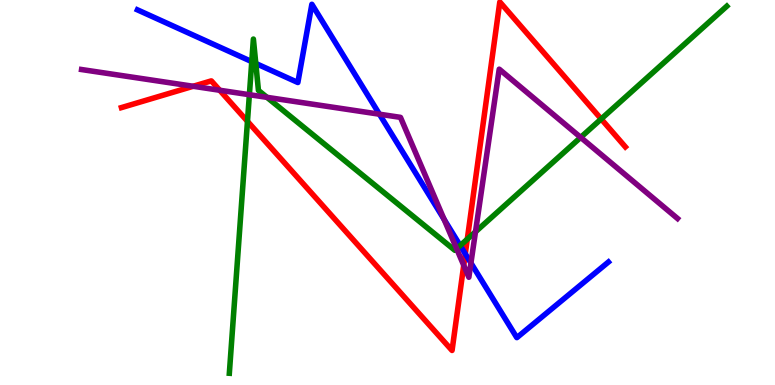[{'lines': ['blue', 'red'], 'intersections': [{'x': 6.0, 'y': 3.41}]}, {'lines': ['green', 'red'], 'intersections': [{'x': 3.19, 'y': 6.85}, {'x': 6.03, 'y': 3.79}, {'x': 7.76, 'y': 6.91}]}, {'lines': ['purple', 'red'], 'intersections': [{'x': 2.49, 'y': 7.76}, {'x': 2.83, 'y': 7.66}, {'x': 5.98, 'y': 3.11}]}, {'lines': ['blue', 'green'], 'intersections': [{'x': 3.25, 'y': 8.4}, {'x': 3.3, 'y': 8.35}, {'x': 5.94, 'y': 3.62}]}, {'lines': ['blue', 'purple'], 'intersections': [{'x': 4.9, 'y': 7.03}, {'x': 5.73, 'y': 4.3}, {'x': 6.08, 'y': 3.17}]}, {'lines': ['green', 'purple'], 'intersections': [{'x': 3.22, 'y': 7.54}, {'x': 3.44, 'y': 7.47}, {'x': 5.89, 'y': 3.54}, {'x': 6.14, 'y': 3.98}, {'x': 7.49, 'y': 6.43}]}]